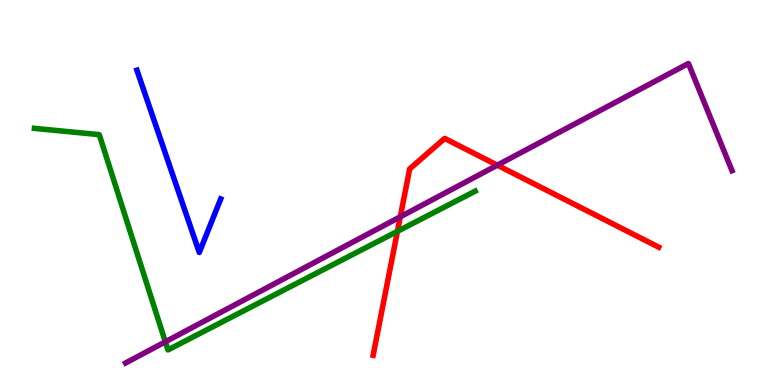[{'lines': ['blue', 'red'], 'intersections': []}, {'lines': ['green', 'red'], 'intersections': [{'x': 5.13, 'y': 3.99}]}, {'lines': ['purple', 'red'], 'intersections': [{'x': 5.16, 'y': 4.37}, {'x': 6.42, 'y': 5.71}]}, {'lines': ['blue', 'green'], 'intersections': []}, {'lines': ['blue', 'purple'], 'intersections': []}, {'lines': ['green', 'purple'], 'intersections': [{'x': 2.13, 'y': 1.12}]}]